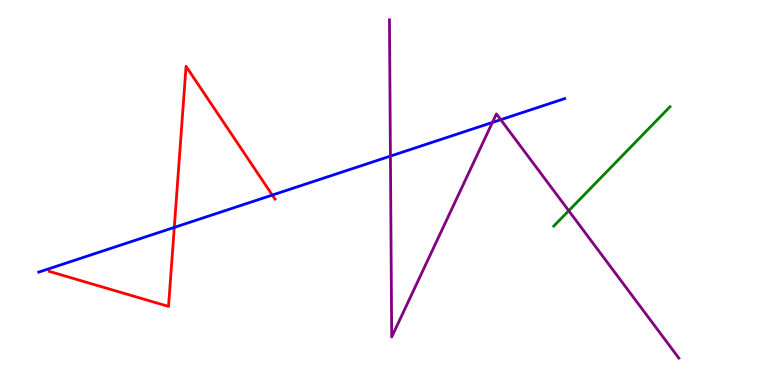[{'lines': ['blue', 'red'], 'intersections': [{'x': 2.25, 'y': 4.09}, {'x': 3.51, 'y': 4.93}]}, {'lines': ['green', 'red'], 'intersections': []}, {'lines': ['purple', 'red'], 'intersections': []}, {'lines': ['blue', 'green'], 'intersections': []}, {'lines': ['blue', 'purple'], 'intersections': [{'x': 5.04, 'y': 5.95}, {'x': 6.35, 'y': 6.82}, {'x': 6.46, 'y': 6.89}]}, {'lines': ['green', 'purple'], 'intersections': [{'x': 7.34, 'y': 4.53}]}]